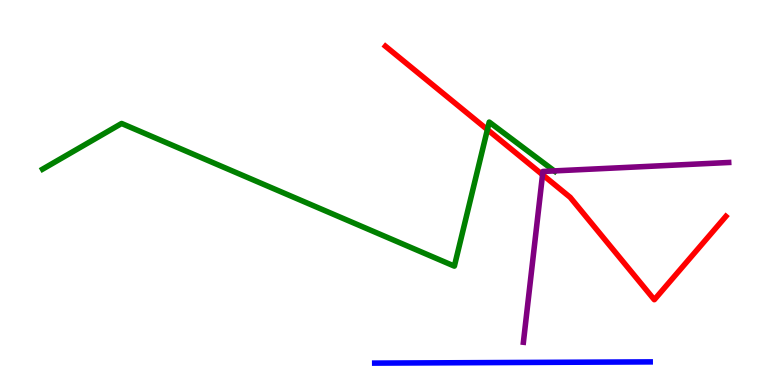[{'lines': ['blue', 'red'], 'intersections': []}, {'lines': ['green', 'red'], 'intersections': [{'x': 6.29, 'y': 6.63}]}, {'lines': ['purple', 'red'], 'intersections': [{'x': 7.0, 'y': 5.46}]}, {'lines': ['blue', 'green'], 'intersections': []}, {'lines': ['blue', 'purple'], 'intersections': []}, {'lines': ['green', 'purple'], 'intersections': [{'x': 7.15, 'y': 5.56}]}]